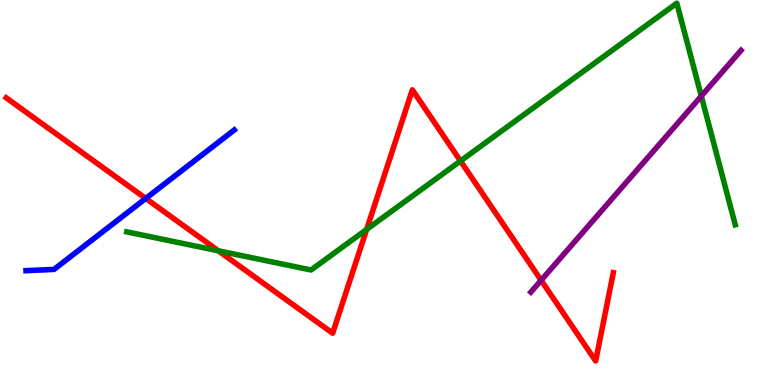[{'lines': ['blue', 'red'], 'intersections': [{'x': 1.88, 'y': 4.85}]}, {'lines': ['green', 'red'], 'intersections': [{'x': 2.82, 'y': 3.49}, {'x': 4.73, 'y': 4.04}, {'x': 5.94, 'y': 5.82}]}, {'lines': ['purple', 'red'], 'intersections': [{'x': 6.98, 'y': 2.72}]}, {'lines': ['blue', 'green'], 'intersections': []}, {'lines': ['blue', 'purple'], 'intersections': []}, {'lines': ['green', 'purple'], 'intersections': [{'x': 9.05, 'y': 7.5}]}]